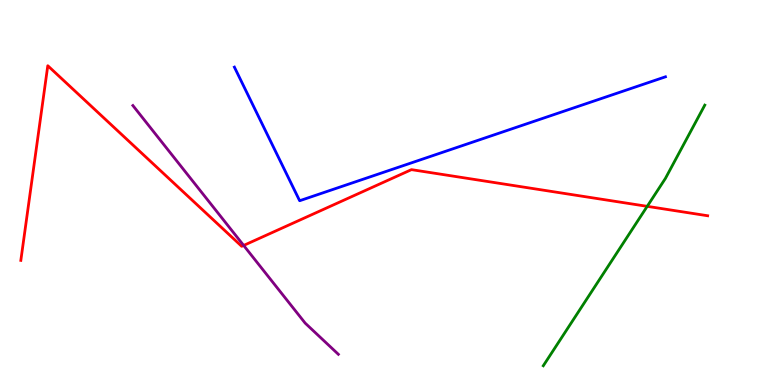[{'lines': ['blue', 'red'], 'intersections': []}, {'lines': ['green', 'red'], 'intersections': [{'x': 8.35, 'y': 4.64}]}, {'lines': ['purple', 'red'], 'intersections': [{'x': 3.14, 'y': 3.63}]}, {'lines': ['blue', 'green'], 'intersections': []}, {'lines': ['blue', 'purple'], 'intersections': []}, {'lines': ['green', 'purple'], 'intersections': []}]